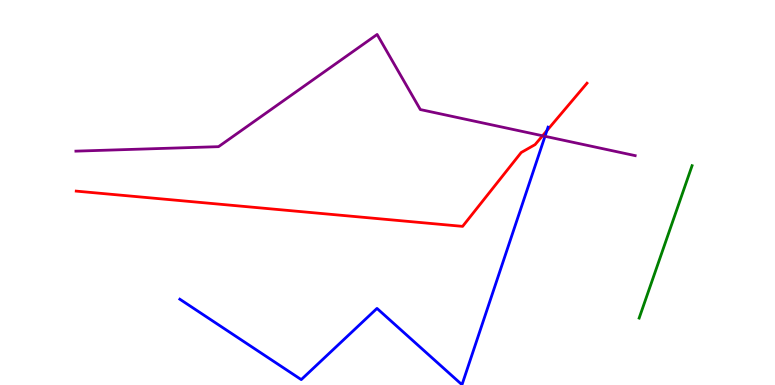[{'lines': ['blue', 'red'], 'intersections': [{'x': 7.06, 'y': 6.61}]}, {'lines': ['green', 'red'], 'intersections': []}, {'lines': ['purple', 'red'], 'intersections': [{'x': 7.0, 'y': 6.47}]}, {'lines': ['blue', 'green'], 'intersections': []}, {'lines': ['blue', 'purple'], 'intersections': [{'x': 7.03, 'y': 6.46}]}, {'lines': ['green', 'purple'], 'intersections': []}]